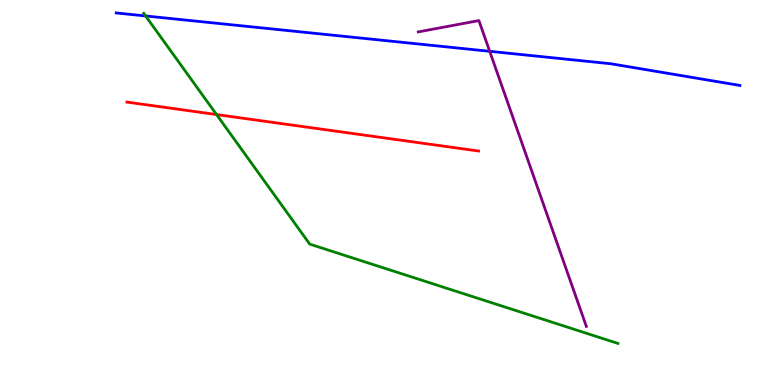[{'lines': ['blue', 'red'], 'intersections': []}, {'lines': ['green', 'red'], 'intersections': [{'x': 2.79, 'y': 7.02}]}, {'lines': ['purple', 'red'], 'intersections': []}, {'lines': ['blue', 'green'], 'intersections': [{'x': 1.88, 'y': 9.59}]}, {'lines': ['blue', 'purple'], 'intersections': [{'x': 6.32, 'y': 8.67}]}, {'lines': ['green', 'purple'], 'intersections': []}]